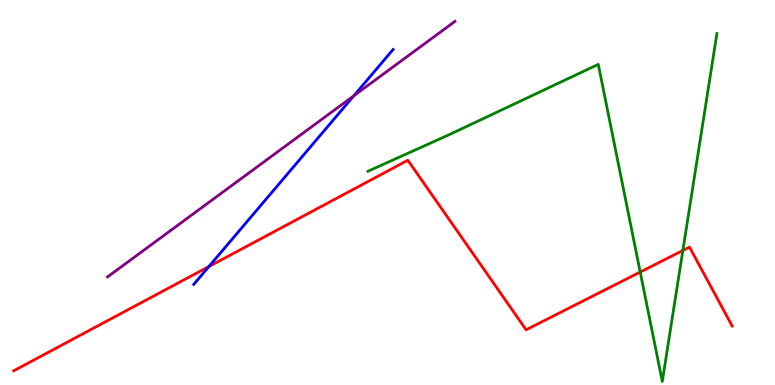[{'lines': ['blue', 'red'], 'intersections': [{'x': 2.7, 'y': 3.08}]}, {'lines': ['green', 'red'], 'intersections': [{'x': 8.26, 'y': 2.93}, {'x': 8.81, 'y': 3.49}]}, {'lines': ['purple', 'red'], 'intersections': []}, {'lines': ['blue', 'green'], 'intersections': []}, {'lines': ['blue', 'purple'], 'intersections': [{'x': 4.57, 'y': 7.51}]}, {'lines': ['green', 'purple'], 'intersections': []}]